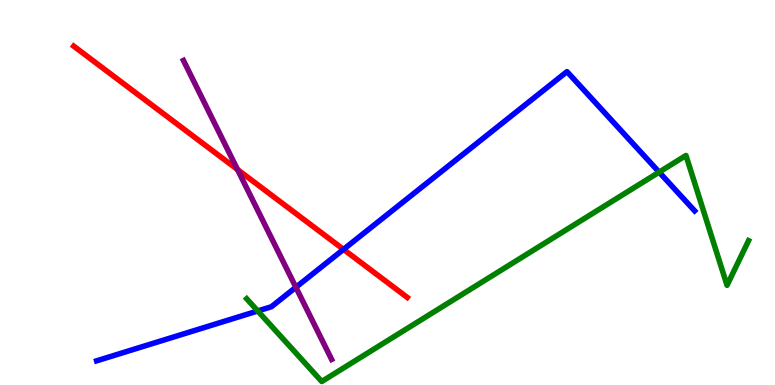[{'lines': ['blue', 'red'], 'intersections': [{'x': 4.43, 'y': 3.52}]}, {'lines': ['green', 'red'], 'intersections': []}, {'lines': ['purple', 'red'], 'intersections': [{'x': 3.06, 'y': 5.6}]}, {'lines': ['blue', 'green'], 'intersections': [{'x': 3.33, 'y': 1.92}, {'x': 8.51, 'y': 5.53}]}, {'lines': ['blue', 'purple'], 'intersections': [{'x': 3.82, 'y': 2.54}]}, {'lines': ['green', 'purple'], 'intersections': []}]